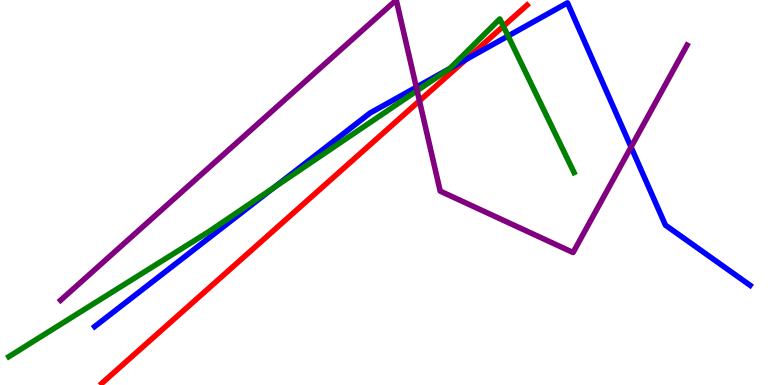[{'lines': ['blue', 'red'], 'intersections': [{'x': 6.01, 'y': 8.45}]}, {'lines': ['green', 'red'], 'intersections': [{'x': 6.49, 'y': 9.32}]}, {'lines': ['purple', 'red'], 'intersections': [{'x': 5.41, 'y': 7.38}]}, {'lines': ['blue', 'green'], 'intersections': [{'x': 3.54, 'y': 5.13}, {'x': 5.8, 'y': 8.22}, {'x': 6.56, 'y': 9.06}]}, {'lines': ['blue', 'purple'], 'intersections': [{'x': 5.37, 'y': 7.73}, {'x': 8.14, 'y': 6.18}]}, {'lines': ['green', 'purple'], 'intersections': [{'x': 5.38, 'y': 7.65}]}]